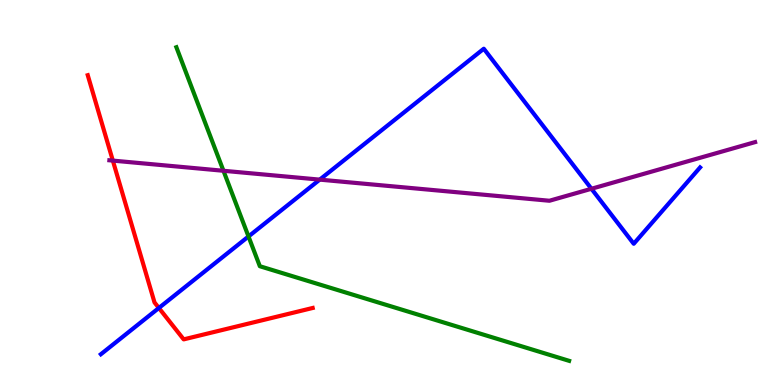[{'lines': ['blue', 'red'], 'intersections': [{'x': 2.05, 'y': 2.0}]}, {'lines': ['green', 'red'], 'intersections': []}, {'lines': ['purple', 'red'], 'intersections': [{'x': 1.46, 'y': 5.83}]}, {'lines': ['blue', 'green'], 'intersections': [{'x': 3.21, 'y': 3.86}]}, {'lines': ['blue', 'purple'], 'intersections': [{'x': 4.13, 'y': 5.33}, {'x': 7.63, 'y': 5.1}]}, {'lines': ['green', 'purple'], 'intersections': [{'x': 2.88, 'y': 5.56}]}]